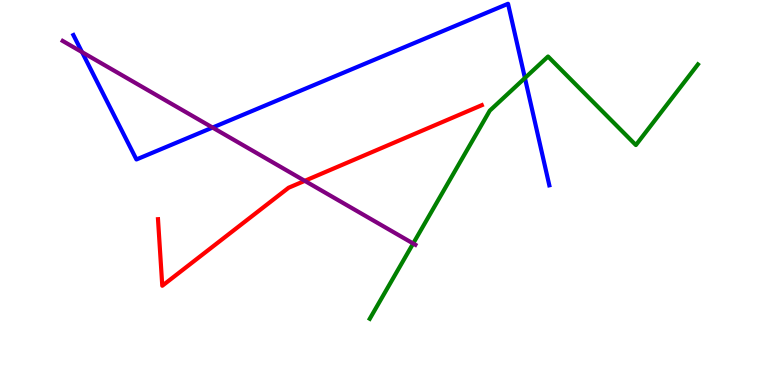[{'lines': ['blue', 'red'], 'intersections': []}, {'lines': ['green', 'red'], 'intersections': []}, {'lines': ['purple', 'red'], 'intersections': [{'x': 3.93, 'y': 5.3}]}, {'lines': ['blue', 'green'], 'intersections': [{'x': 6.77, 'y': 7.97}]}, {'lines': ['blue', 'purple'], 'intersections': [{'x': 1.06, 'y': 8.65}, {'x': 2.74, 'y': 6.69}]}, {'lines': ['green', 'purple'], 'intersections': [{'x': 5.33, 'y': 3.68}]}]